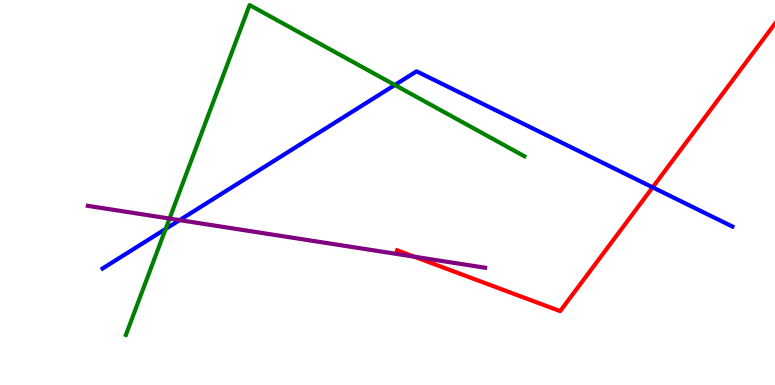[{'lines': ['blue', 'red'], 'intersections': [{'x': 8.42, 'y': 5.13}]}, {'lines': ['green', 'red'], 'intersections': []}, {'lines': ['purple', 'red'], 'intersections': [{'x': 5.34, 'y': 3.33}]}, {'lines': ['blue', 'green'], 'intersections': [{'x': 2.14, 'y': 4.05}, {'x': 5.09, 'y': 7.79}]}, {'lines': ['blue', 'purple'], 'intersections': [{'x': 2.32, 'y': 4.28}]}, {'lines': ['green', 'purple'], 'intersections': [{'x': 2.19, 'y': 4.32}]}]